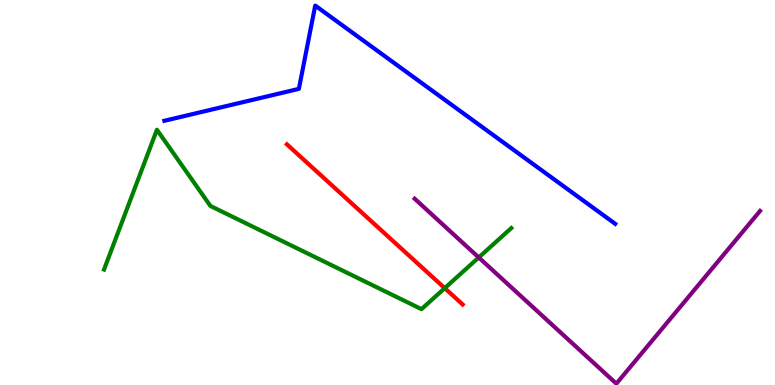[{'lines': ['blue', 'red'], 'intersections': []}, {'lines': ['green', 'red'], 'intersections': [{'x': 5.74, 'y': 2.52}]}, {'lines': ['purple', 'red'], 'intersections': []}, {'lines': ['blue', 'green'], 'intersections': []}, {'lines': ['blue', 'purple'], 'intersections': []}, {'lines': ['green', 'purple'], 'intersections': [{'x': 6.18, 'y': 3.31}]}]